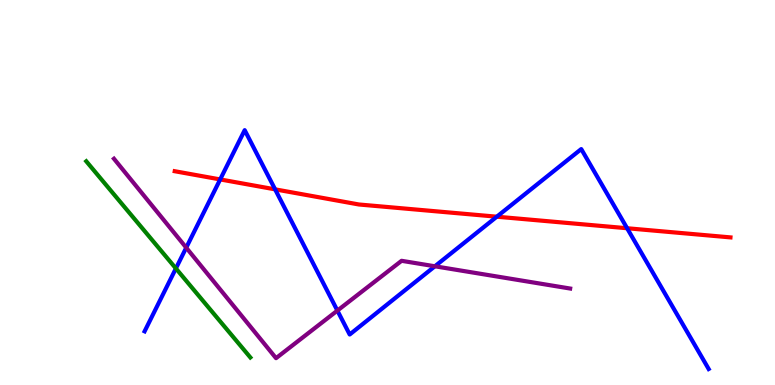[{'lines': ['blue', 'red'], 'intersections': [{'x': 2.84, 'y': 5.34}, {'x': 3.55, 'y': 5.08}, {'x': 6.41, 'y': 4.37}, {'x': 8.09, 'y': 4.07}]}, {'lines': ['green', 'red'], 'intersections': []}, {'lines': ['purple', 'red'], 'intersections': []}, {'lines': ['blue', 'green'], 'intersections': [{'x': 2.27, 'y': 3.03}]}, {'lines': ['blue', 'purple'], 'intersections': [{'x': 2.4, 'y': 3.57}, {'x': 4.35, 'y': 1.93}, {'x': 5.61, 'y': 3.08}]}, {'lines': ['green', 'purple'], 'intersections': []}]